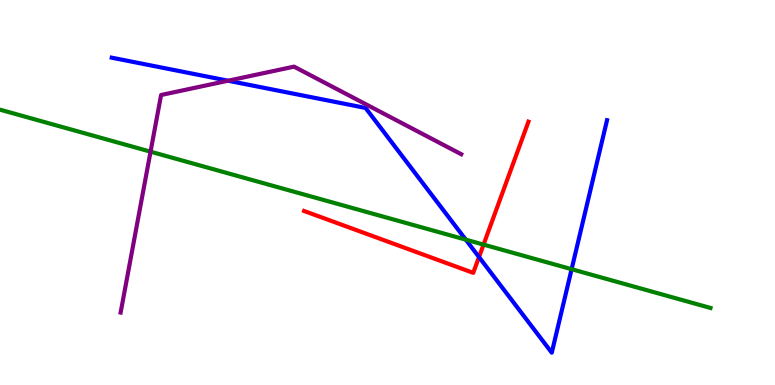[{'lines': ['blue', 'red'], 'intersections': [{'x': 6.18, 'y': 3.32}]}, {'lines': ['green', 'red'], 'intersections': [{'x': 6.24, 'y': 3.65}]}, {'lines': ['purple', 'red'], 'intersections': []}, {'lines': ['blue', 'green'], 'intersections': [{'x': 6.01, 'y': 3.78}, {'x': 7.38, 'y': 3.01}]}, {'lines': ['blue', 'purple'], 'intersections': [{'x': 2.94, 'y': 7.9}]}, {'lines': ['green', 'purple'], 'intersections': [{'x': 1.94, 'y': 6.06}]}]